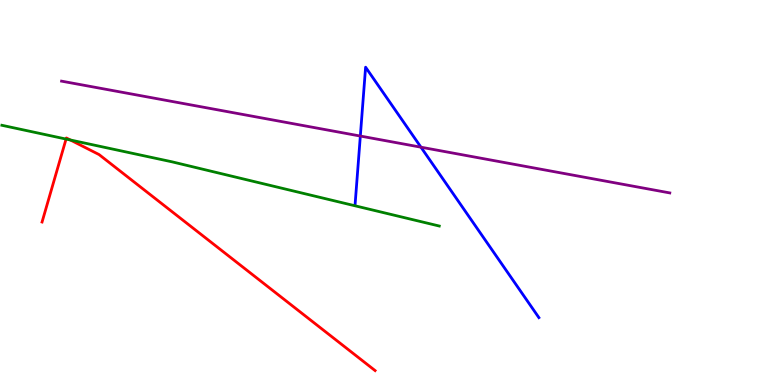[{'lines': ['blue', 'red'], 'intersections': []}, {'lines': ['green', 'red'], 'intersections': [{'x': 0.852, 'y': 6.39}, {'x': 0.908, 'y': 6.36}]}, {'lines': ['purple', 'red'], 'intersections': []}, {'lines': ['blue', 'green'], 'intersections': []}, {'lines': ['blue', 'purple'], 'intersections': [{'x': 4.65, 'y': 6.47}, {'x': 5.43, 'y': 6.18}]}, {'lines': ['green', 'purple'], 'intersections': []}]